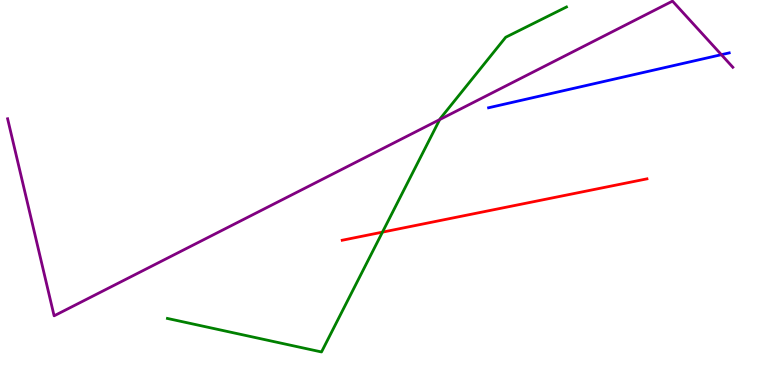[{'lines': ['blue', 'red'], 'intersections': []}, {'lines': ['green', 'red'], 'intersections': [{'x': 4.93, 'y': 3.97}]}, {'lines': ['purple', 'red'], 'intersections': []}, {'lines': ['blue', 'green'], 'intersections': []}, {'lines': ['blue', 'purple'], 'intersections': [{'x': 9.31, 'y': 8.58}]}, {'lines': ['green', 'purple'], 'intersections': [{'x': 5.67, 'y': 6.89}]}]